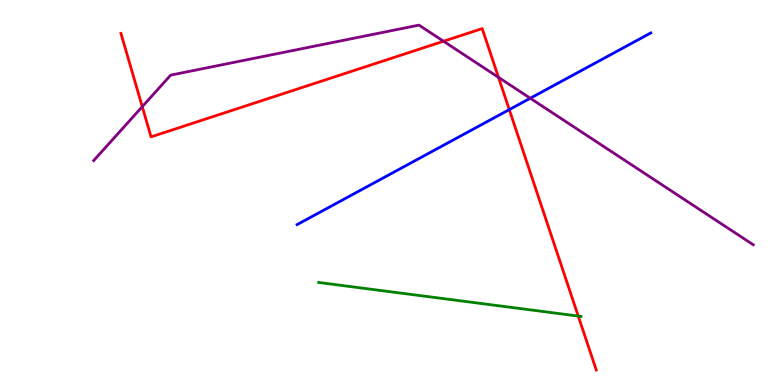[{'lines': ['blue', 'red'], 'intersections': [{'x': 6.57, 'y': 7.15}]}, {'lines': ['green', 'red'], 'intersections': [{'x': 7.46, 'y': 1.79}]}, {'lines': ['purple', 'red'], 'intersections': [{'x': 1.84, 'y': 7.23}, {'x': 5.72, 'y': 8.93}, {'x': 6.43, 'y': 7.99}]}, {'lines': ['blue', 'green'], 'intersections': []}, {'lines': ['blue', 'purple'], 'intersections': [{'x': 6.84, 'y': 7.45}]}, {'lines': ['green', 'purple'], 'intersections': []}]